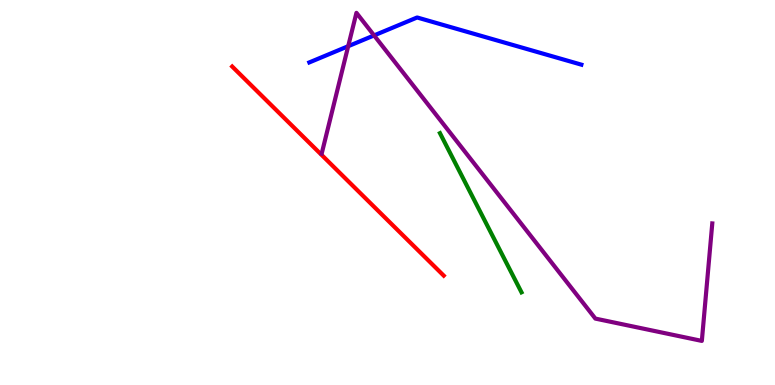[{'lines': ['blue', 'red'], 'intersections': []}, {'lines': ['green', 'red'], 'intersections': []}, {'lines': ['purple', 'red'], 'intersections': []}, {'lines': ['blue', 'green'], 'intersections': []}, {'lines': ['blue', 'purple'], 'intersections': [{'x': 4.49, 'y': 8.8}, {'x': 4.83, 'y': 9.08}]}, {'lines': ['green', 'purple'], 'intersections': []}]